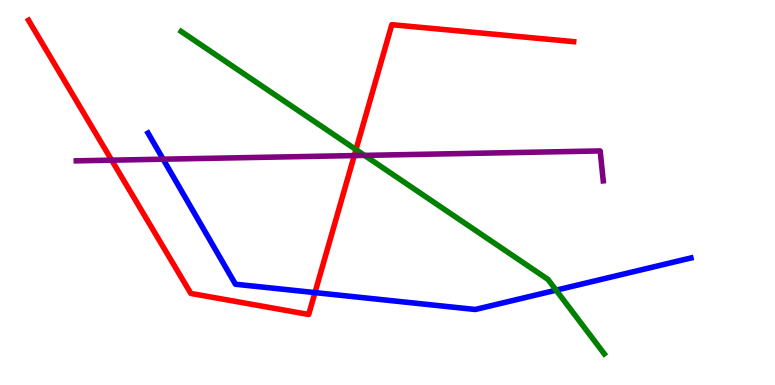[{'lines': ['blue', 'red'], 'intersections': [{'x': 4.06, 'y': 2.4}]}, {'lines': ['green', 'red'], 'intersections': [{'x': 4.59, 'y': 6.11}]}, {'lines': ['purple', 'red'], 'intersections': [{'x': 1.44, 'y': 5.84}, {'x': 4.57, 'y': 5.96}]}, {'lines': ['blue', 'green'], 'intersections': [{'x': 7.18, 'y': 2.46}]}, {'lines': ['blue', 'purple'], 'intersections': [{'x': 2.11, 'y': 5.87}]}, {'lines': ['green', 'purple'], 'intersections': [{'x': 4.7, 'y': 5.96}]}]